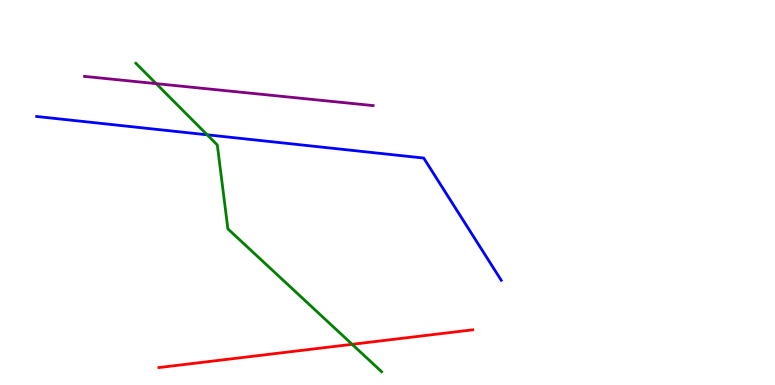[{'lines': ['blue', 'red'], 'intersections': []}, {'lines': ['green', 'red'], 'intersections': [{'x': 4.54, 'y': 1.06}]}, {'lines': ['purple', 'red'], 'intersections': []}, {'lines': ['blue', 'green'], 'intersections': [{'x': 2.67, 'y': 6.5}]}, {'lines': ['blue', 'purple'], 'intersections': []}, {'lines': ['green', 'purple'], 'intersections': [{'x': 2.02, 'y': 7.83}]}]